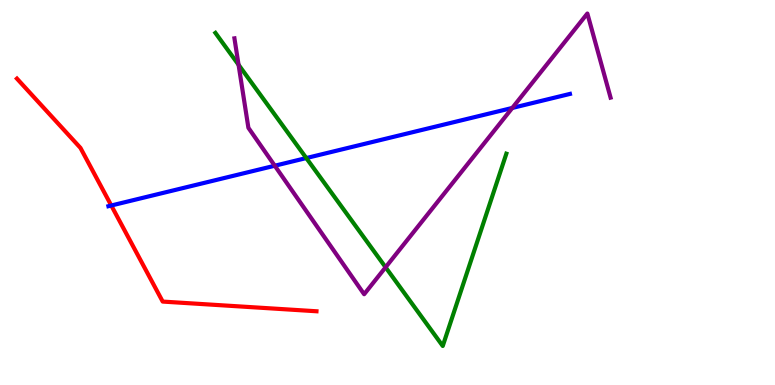[{'lines': ['blue', 'red'], 'intersections': [{'x': 1.44, 'y': 4.66}]}, {'lines': ['green', 'red'], 'intersections': []}, {'lines': ['purple', 'red'], 'intersections': []}, {'lines': ['blue', 'green'], 'intersections': [{'x': 3.95, 'y': 5.89}]}, {'lines': ['blue', 'purple'], 'intersections': [{'x': 3.55, 'y': 5.7}, {'x': 6.61, 'y': 7.2}]}, {'lines': ['green', 'purple'], 'intersections': [{'x': 3.08, 'y': 8.32}, {'x': 4.98, 'y': 3.06}]}]